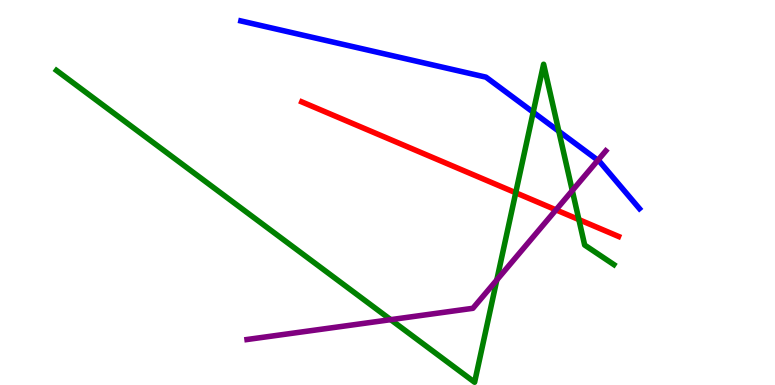[{'lines': ['blue', 'red'], 'intersections': []}, {'lines': ['green', 'red'], 'intersections': [{'x': 6.65, 'y': 4.99}, {'x': 7.47, 'y': 4.3}]}, {'lines': ['purple', 'red'], 'intersections': [{'x': 7.17, 'y': 4.55}]}, {'lines': ['blue', 'green'], 'intersections': [{'x': 6.88, 'y': 7.09}, {'x': 7.21, 'y': 6.59}]}, {'lines': ['blue', 'purple'], 'intersections': [{'x': 7.71, 'y': 5.84}]}, {'lines': ['green', 'purple'], 'intersections': [{'x': 5.04, 'y': 1.7}, {'x': 6.41, 'y': 2.73}, {'x': 7.38, 'y': 5.05}]}]